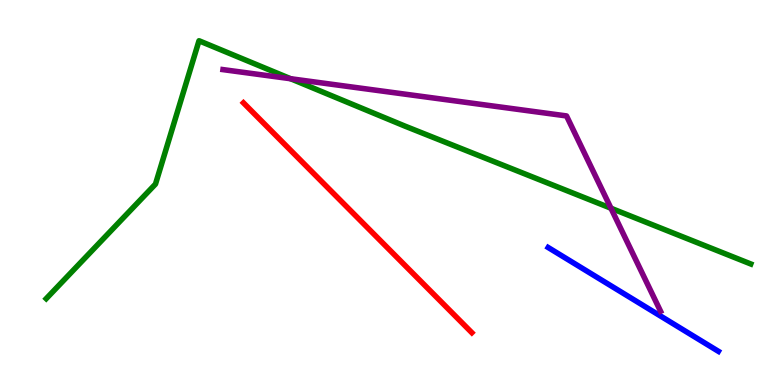[{'lines': ['blue', 'red'], 'intersections': []}, {'lines': ['green', 'red'], 'intersections': []}, {'lines': ['purple', 'red'], 'intersections': []}, {'lines': ['blue', 'green'], 'intersections': []}, {'lines': ['blue', 'purple'], 'intersections': []}, {'lines': ['green', 'purple'], 'intersections': [{'x': 3.75, 'y': 7.95}, {'x': 7.88, 'y': 4.59}]}]